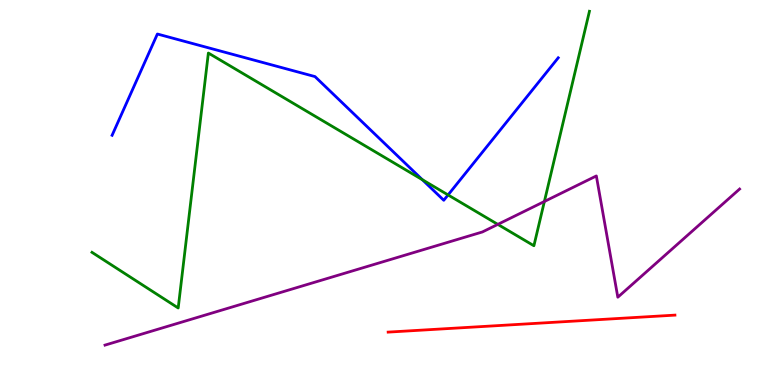[{'lines': ['blue', 'red'], 'intersections': []}, {'lines': ['green', 'red'], 'intersections': []}, {'lines': ['purple', 'red'], 'intersections': []}, {'lines': ['blue', 'green'], 'intersections': [{'x': 5.45, 'y': 5.33}, {'x': 5.78, 'y': 4.94}]}, {'lines': ['blue', 'purple'], 'intersections': []}, {'lines': ['green', 'purple'], 'intersections': [{'x': 6.42, 'y': 4.17}, {'x': 7.02, 'y': 4.77}]}]